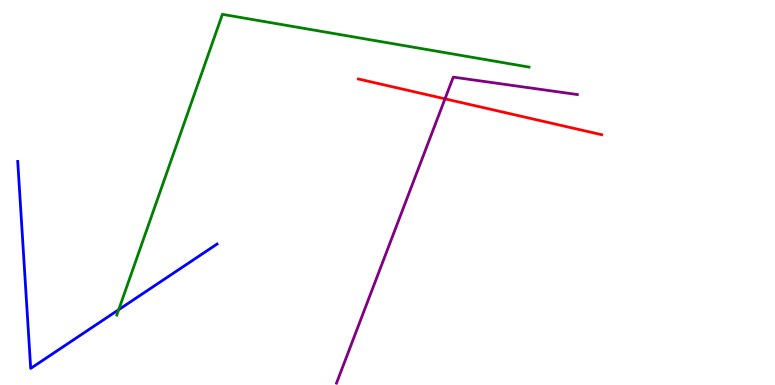[{'lines': ['blue', 'red'], 'intersections': []}, {'lines': ['green', 'red'], 'intersections': []}, {'lines': ['purple', 'red'], 'intersections': [{'x': 5.74, 'y': 7.43}]}, {'lines': ['blue', 'green'], 'intersections': [{'x': 1.53, 'y': 1.96}]}, {'lines': ['blue', 'purple'], 'intersections': []}, {'lines': ['green', 'purple'], 'intersections': []}]